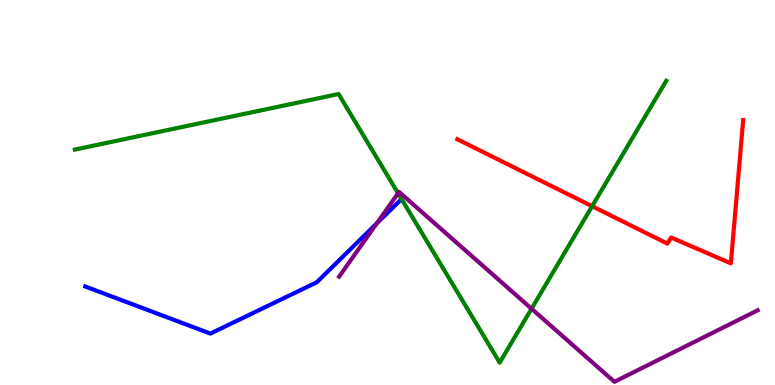[{'lines': ['blue', 'red'], 'intersections': []}, {'lines': ['green', 'red'], 'intersections': [{'x': 7.64, 'y': 4.64}]}, {'lines': ['purple', 'red'], 'intersections': []}, {'lines': ['blue', 'green'], 'intersections': []}, {'lines': ['blue', 'purple'], 'intersections': [{'x': 4.86, 'y': 4.2}]}, {'lines': ['green', 'purple'], 'intersections': [{'x': 5.14, 'y': 4.98}, {'x': 6.86, 'y': 1.98}]}]